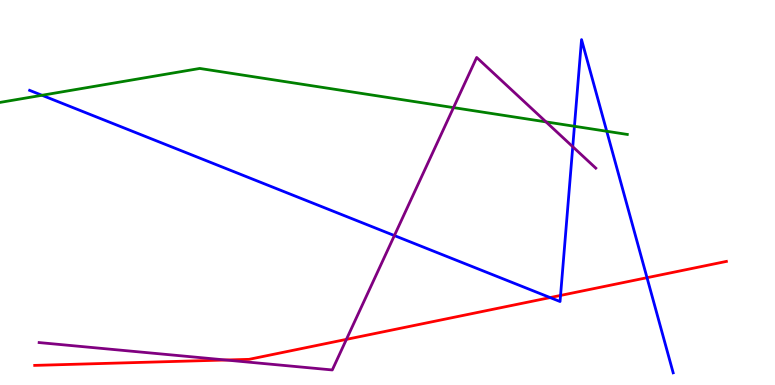[{'lines': ['blue', 'red'], 'intersections': [{'x': 7.1, 'y': 2.27}, {'x': 7.23, 'y': 2.33}, {'x': 8.35, 'y': 2.79}]}, {'lines': ['green', 'red'], 'intersections': []}, {'lines': ['purple', 'red'], 'intersections': [{'x': 2.91, 'y': 0.649}, {'x': 4.47, 'y': 1.19}]}, {'lines': ['blue', 'green'], 'intersections': [{'x': 0.542, 'y': 7.53}, {'x': 7.41, 'y': 6.72}, {'x': 7.83, 'y': 6.59}]}, {'lines': ['blue', 'purple'], 'intersections': [{'x': 5.09, 'y': 3.88}, {'x': 7.39, 'y': 6.19}]}, {'lines': ['green', 'purple'], 'intersections': [{'x': 5.85, 'y': 7.2}, {'x': 7.05, 'y': 6.83}]}]